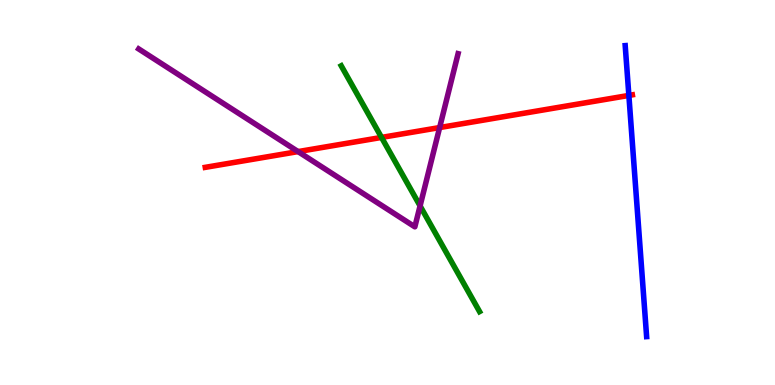[{'lines': ['blue', 'red'], 'intersections': [{'x': 8.11, 'y': 7.52}]}, {'lines': ['green', 'red'], 'intersections': [{'x': 4.92, 'y': 6.43}]}, {'lines': ['purple', 'red'], 'intersections': [{'x': 3.85, 'y': 6.06}, {'x': 5.67, 'y': 6.69}]}, {'lines': ['blue', 'green'], 'intersections': []}, {'lines': ['blue', 'purple'], 'intersections': []}, {'lines': ['green', 'purple'], 'intersections': [{'x': 5.42, 'y': 4.65}]}]